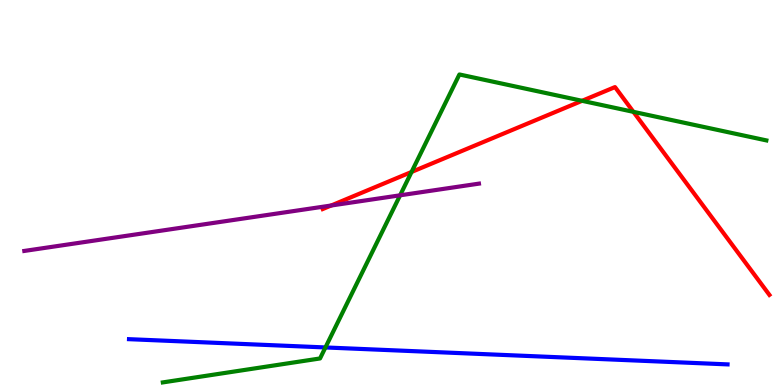[{'lines': ['blue', 'red'], 'intersections': []}, {'lines': ['green', 'red'], 'intersections': [{'x': 5.31, 'y': 5.53}, {'x': 7.51, 'y': 7.38}, {'x': 8.17, 'y': 7.1}]}, {'lines': ['purple', 'red'], 'intersections': [{'x': 4.27, 'y': 4.66}]}, {'lines': ['blue', 'green'], 'intersections': [{'x': 4.2, 'y': 0.975}]}, {'lines': ['blue', 'purple'], 'intersections': []}, {'lines': ['green', 'purple'], 'intersections': [{'x': 5.16, 'y': 4.93}]}]